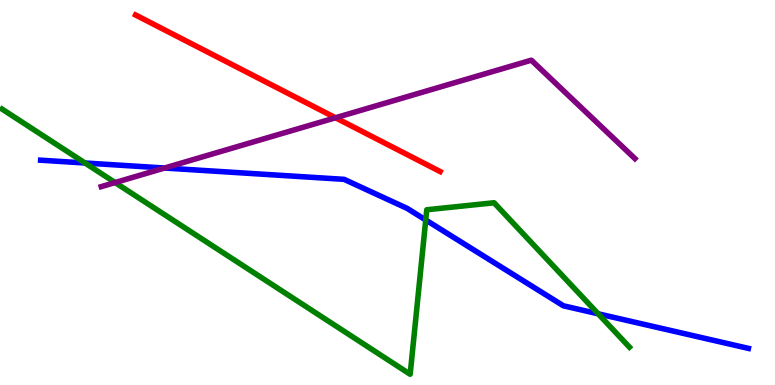[{'lines': ['blue', 'red'], 'intersections': []}, {'lines': ['green', 'red'], 'intersections': []}, {'lines': ['purple', 'red'], 'intersections': [{'x': 4.33, 'y': 6.94}]}, {'lines': ['blue', 'green'], 'intersections': [{'x': 1.1, 'y': 5.77}, {'x': 5.49, 'y': 4.29}, {'x': 7.72, 'y': 1.85}]}, {'lines': ['blue', 'purple'], 'intersections': [{'x': 2.12, 'y': 5.64}]}, {'lines': ['green', 'purple'], 'intersections': [{'x': 1.49, 'y': 5.26}]}]